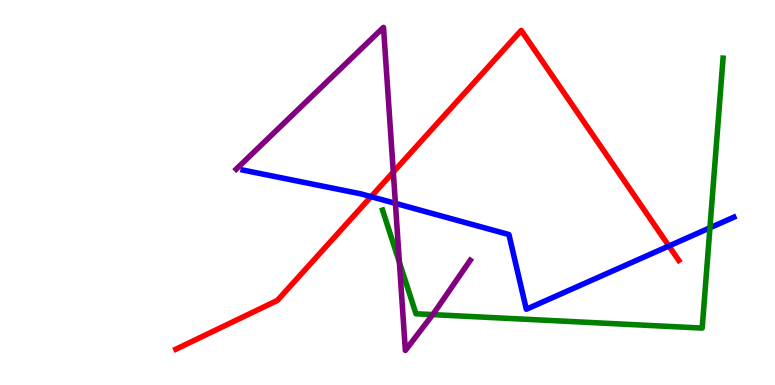[{'lines': ['blue', 'red'], 'intersections': [{'x': 4.79, 'y': 4.89}, {'x': 8.63, 'y': 3.61}]}, {'lines': ['green', 'red'], 'intersections': []}, {'lines': ['purple', 'red'], 'intersections': [{'x': 5.07, 'y': 5.53}]}, {'lines': ['blue', 'green'], 'intersections': [{'x': 9.16, 'y': 4.08}]}, {'lines': ['blue', 'purple'], 'intersections': [{'x': 5.1, 'y': 4.72}]}, {'lines': ['green', 'purple'], 'intersections': [{'x': 5.15, 'y': 3.19}, {'x': 5.58, 'y': 1.83}]}]